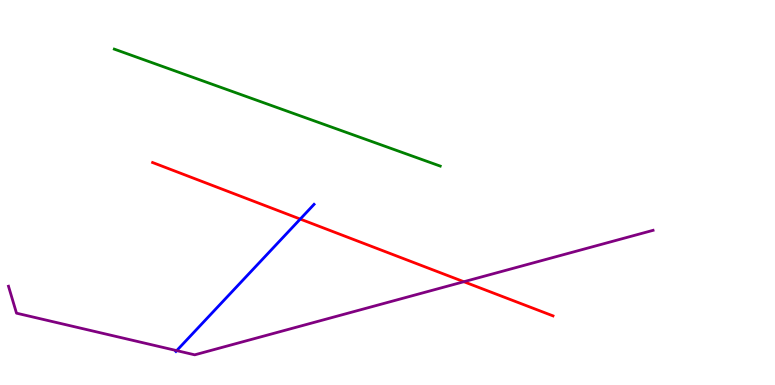[{'lines': ['blue', 'red'], 'intersections': [{'x': 3.87, 'y': 4.31}]}, {'lines': ['green', 'red'], 'intersections': []}, {'lines': ['purple', 'red'], 'intersections': [{'x': 5.99, 'y': 2.68}]}, {'lines': ['blue', 'green'], 'intersections': []}, {'lines': ['blue', 'purple'], 'intersections': [{'x': 2.28, 'y': 0.893}]}, {'lines': ['green', 'purple'], 'intersections': []}]